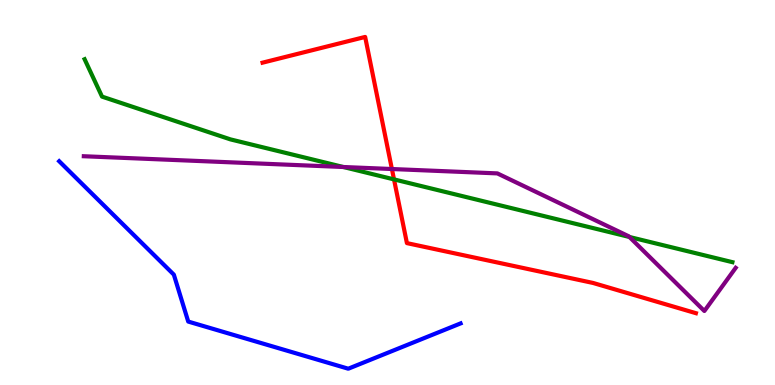[{'lines': ['blue', 'red'], 'intersections': []}, {'lines': ['green', 'red'], 'intersections': [{'x': 5.08, 'y': 5.34}]}, {'lines': ['purple', 'red'], 'intersections': [{'x': 5.06, 'y': 5.61}]}, {'lines': ['blue', 'green'], 'intersections': []}, {'lines': ['blue', 'purple'], 'intersections': []}, {'lines': ['green', 'purple'], 'intersections': [{'x': 4.43, 'y': 5.66}, {'x': 8.12, 'y': 3.84}]}]